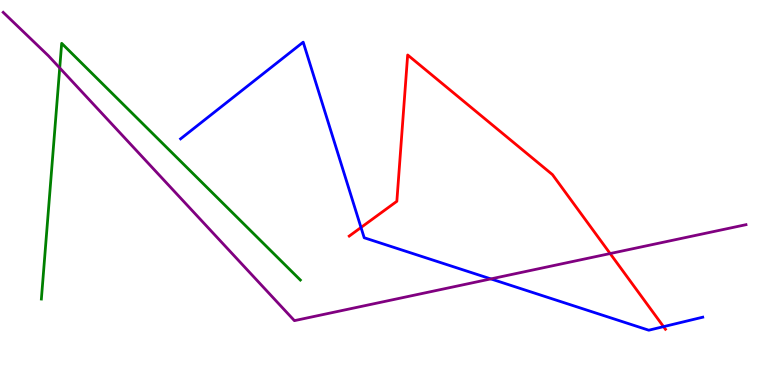[{'lines': ['blue', 'red'], 'intersections': [{'x': 4.66, 'y': 4.09}, {'x': 8.56, 'y': 1.52}]}, {'lines': ['green', 'red'], 'intersections': []}, {'lines': ['purple', 'red'], 'intersections': [{'x': 7.87, 'y': 3.41}]}, {'lines': ['blue', 'green'], 'intersections': []}, {'lines': ['blue', 'purple'], 'intersections': [{'x': 6.33, 'y': 2.76}]}, {'lines': ['green', 'purple'], 'intersections': [{'x': 0.771, 'y': 8.23}]}]